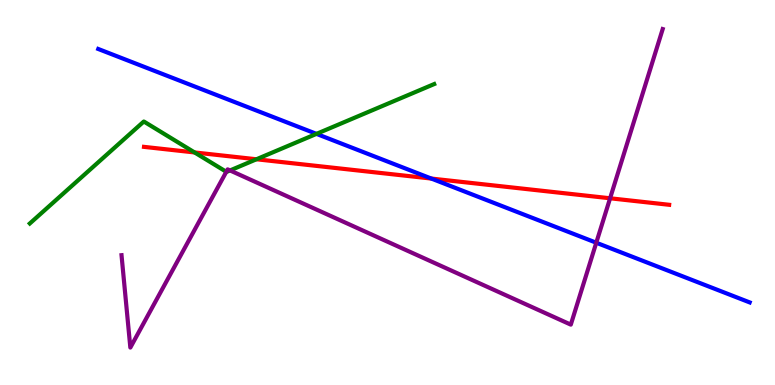[{'lines': ['blue', 'red'], 'intersections': [{'x': 5.57, 'y': 5.36}]}, {'lines': ['green', 'red'], 'intersections': [{'x': 2.51, 'y': 6.04}, {'x': 3.31, 'y': 5.86}]}, {'lines': ['purple', 'red'], 'intersections': [{'x': 7.87, 'y': 4.85}]}, {'lines': ['blue', 'green'], 'intersections': [{'x': 4.08, 'y': 6.52}]}, {'lines': ['blue', 'purple'], 'intersections': [{'x': 7.69, 'y': 3.7}]}, {'lines': ['green', 'purple'], 'intersections': [{'x': 2.92, 'y': 5.54}, {'x': 2.97, 'y': 5.57}]}]